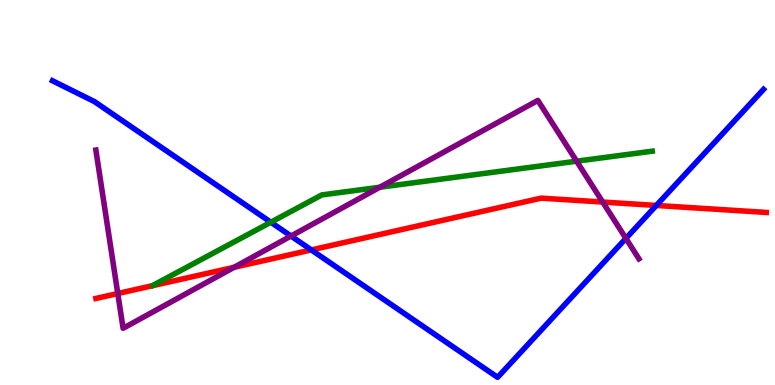[{'lines': ['blue', 'red'], 'intersections': [{'x': 4.02, 'y': 3.51}, {'x': 8.47, 'y': 4.66}]}, {'lines': ['green', 'red'], 'intersections': []}, {'lines': ['purple', 'red'], 'intersections': [{'x': 1.52, 'y': 2.38}, {'x': 3.02, 'y': 3.06}, {'x': 7.78, 'y': 4.75}]}, {'lines': ['blue', 'green'], 'intersections': [{'x': 3.49, 'y': 4.23}]}, {'lines': ['blue', 'purple'], 'intersections': [{'x': 3.76, 'y': 3.87}, {'x': 8.08, 'y': 3.81}]}, {'lines': ['green', 'purple'], 'intersections': [{'x': 4.9, 'y': 5.14}, {'x': 7.44, 'y': 5.81}]}]